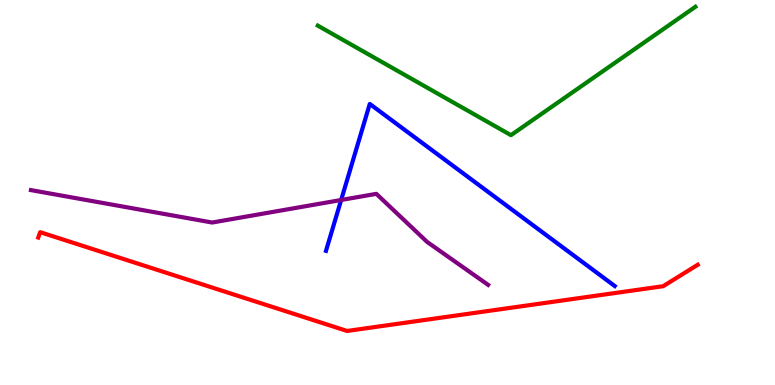[{'lines': ['blue', 'red'], 'intersections': []}, {'lines': ['green', 'red'], 'intersections': []}, {'lines': ['purple', 'red'], 'intersections': []}, {'lines': ['blue', 'green'], 'intersections': []}, {'lines': ['blue', 'purple'], 'intersections': [{'x': 4.4, 'y': 4.81}]}, {'lines': ['green', 'purple'], 'intersections': []}]